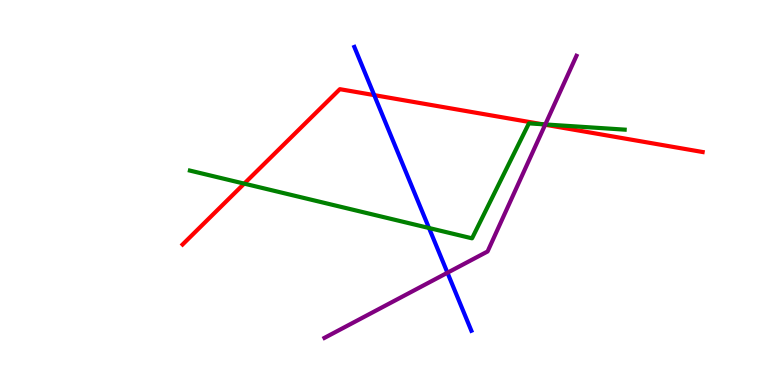[{'lines': ['blue', 'red'], 'intersections': [{'x': 4.83, 'y': 7.53}]}, {'lines': ['green', 'red'], 'intersections': [{'x': 3.15, 'y': 5.23}, {'x': 7.0, 'y': 6.77}]}, {'lines': ['purple', 'red'], 'intersections': [{'x': 7.03, 'y': 6.76}]}, {'lines': ['blue', 'green'], 'intersections': [{'x': 5.54, 'y': 4.08}]}, {'lines': ['blue', 'purple'], 'intersections': [{'x': 5.77, 'y': 2.92}]}, {'lines': ['green', 'purple'], 'intersections': [{'x': 7.04, 'y': 6.77}]}]